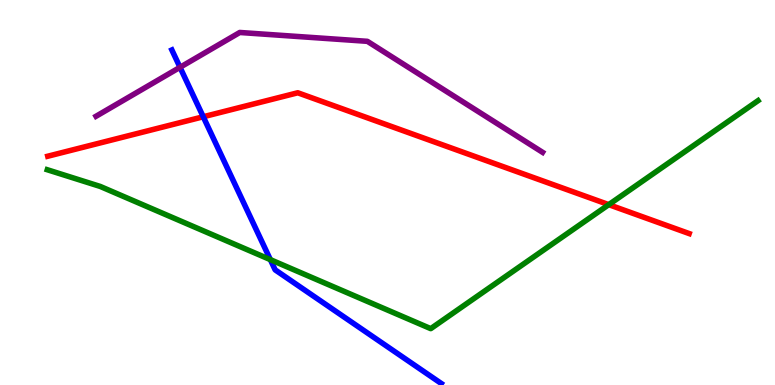[{'lines': ['blue', 'red'], 'intersections': [{'x': 2.62, 'y': 6.97}]}, {'lines': ['green', 'red'], 'intersections': [{'x': 7.85, 'y': 4.68}]}, {'lines': ['purple', 'red'], 'intersections': []}, {'lines': ['blue', 'green'], 'intersections': [{'x': 3.49, 'y': 3.26}]}, {'lines': ['blue', 'purple'], 'intersections': [{'x': 2.32, 'y': 8.25}]}, {'lines': ['green', 'purple'], 'intersections': []}]